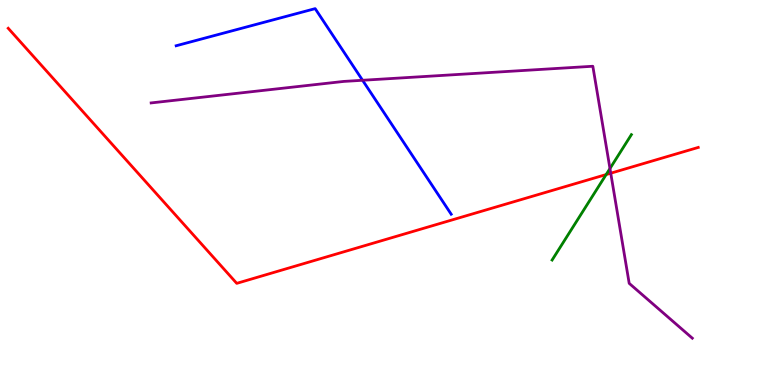[{'lines': ['blue', 'red'], 'intersections': []}, {'lines': ['green', 'red'], 'intersections': [{'x': 7.82, 'y': 5.47}]}, {'lines': ['purple', 'red'], 'intersections': [{'x': 7.88, 'y': 5.5}]}, {'lines': ['blue', 'green'], 'intersections': []}, {'lines': ['blue', 'purple'], 'intersections': [{'x': 4.68, 'y': 7.91}]}, {'lines': ['green', 'purple'], 'intersections': [{'x': 7.87, 'y': 5.62}]}]